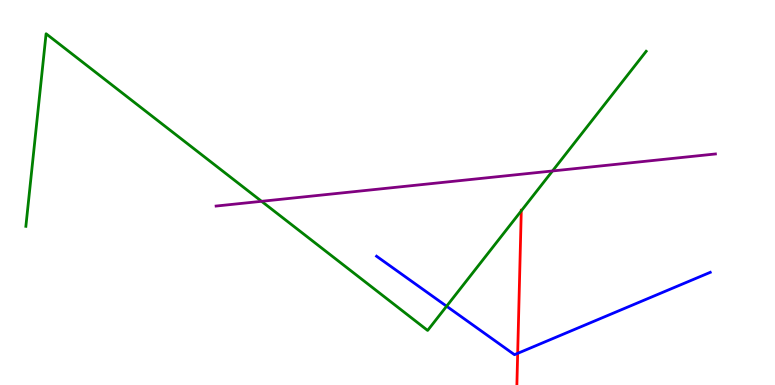[{'lines': ['blue', 'red'], 'intersections': [{'x': 6.68, 'y': 0.822}]}, {'lines': ['green', 'red'], 'intersections': [{'x': 6.73, 'y': 4.52}]}, {'lines': ['purple', 'red'], 'intersections': []}, {'lines': ['blue', 'green'], 'intersections': [{'x': 5.76, 'y': 2.05}]}, {'lines': ['blue', 'purple'], 'intersections': []}, {'lines': ['green', 'purple'], 'intersections': [{'x': 3.38, 'y': 4.77}, {'x': 7.13, 'y': 5.56}]}]